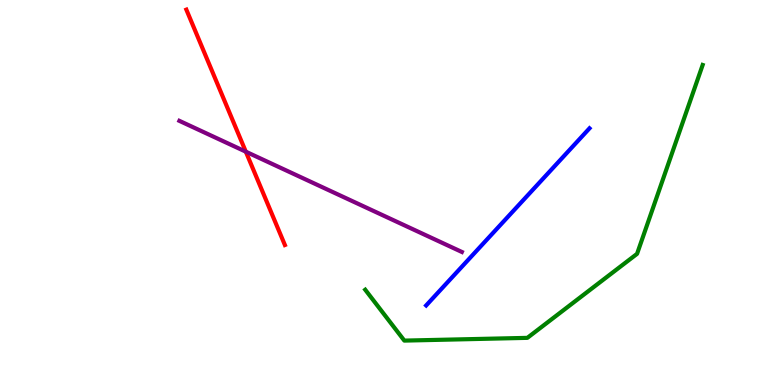[{'lines': ['blue', 'red'], 'intersections': []}, {'lines': ['green', 'red'], 'intersections': []}, {'lines': ['purple', 'red'], 'intersections': [{'x': 3.17, 'y': 6.06}]}, {'lines': ['blue', 'green'], 'intersections': []}, {'lines': ['blue', 'purple'], 'intersections': []}, {'lines': ['green', 'purple'], 'intersections': []}]